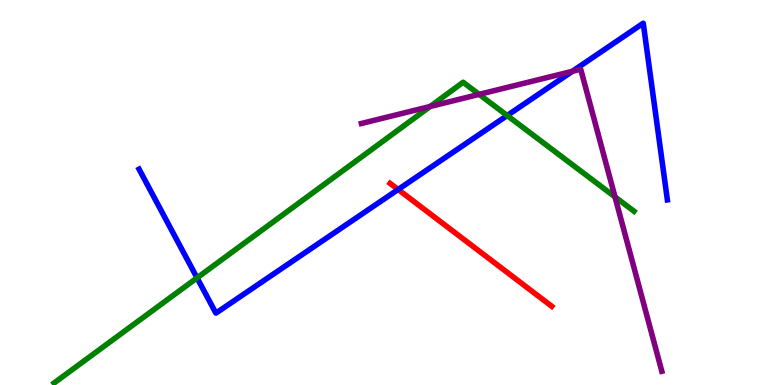[{'lines': ['blue', 'red'], 'intersections': [{'x': 5.14, 'y': 5.08}]}, {'lines': ['green', 'red'], 'intersections': []}, {'lines': ['purple', 'red'], 'intersections': []}, {'lines': ['blue', 'green'], 'intersections': [{'x': 2.54, 'y': 2.78}, {'x': 6.54, 'y': 7.0}]}, {'lines': ['blue', 'purple'], 'intersections': [{'x': 7.39, 'y': 8.15}]}, {'lines': ['green', 'purple'], 'intersections': [{'x': 5.55, 'y': 7.23}, {'x': 6.18, 'y': 7.55}, {'x': 7.94, 'y': 4.89}]}]